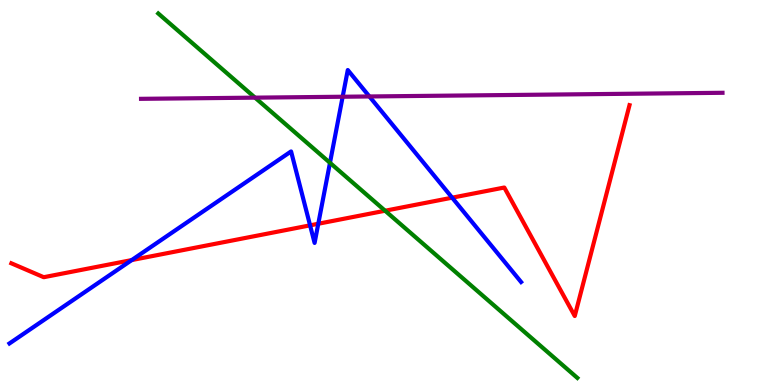[{'lines': ['blue', 'red'], 'intersections': [{'x': 1.7, 'y': 3.24}, {'x': 4.0, 'y': 4.15}, {'x': 4.11, 'y': 4.19}, {'x': 5.83, 'y': 4.87}]}, {'lines': ['green', 'red'], 'intersections': [{'x': 4.97, 'y': 4.53}]}, {'lines': ['purple', 'red'], 'intersections': []}, {'lines': ['blue', 'green'], 'intersections': [{'x': 4.26, 'y': 5.77}]}, {'lines': ['blue', 'purple'], 'intersections': [{'x': 4.42, 'y': 7.49}, {'x': 4.77, 'y': 7.49}]}, {'lines': ['green', 'purple'], 'intersections': [{'x': 3.29, 'y': 7.46}]}]